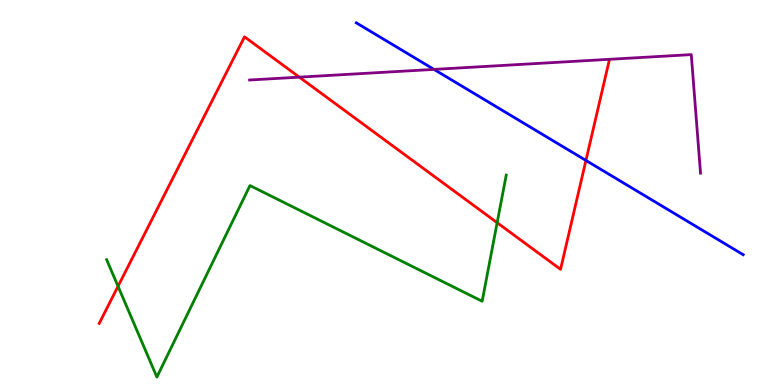[{'lines': ['blue', 'red'], 'intersections': [{'x': 7.56, 'y': 5.83}]}, {'lines': ['green', 'red'], 'intersections': [{'x': 1.52, 'y': 2.56}, {'x': 6.41, 'y': 4.22}]}, {'lines': ['purple', 'red'], 'intersections': [{'x': 3.86, 'y': 8.0}]}, {'lines': ['blue', 'green'], 'intersections': []}, {'lines': ['blue', 'purple'], 'intersections': [{'x': 5.6, 'y': 8.2}]}, {'lines': ['green', 'purple'], 'intersections': []}]